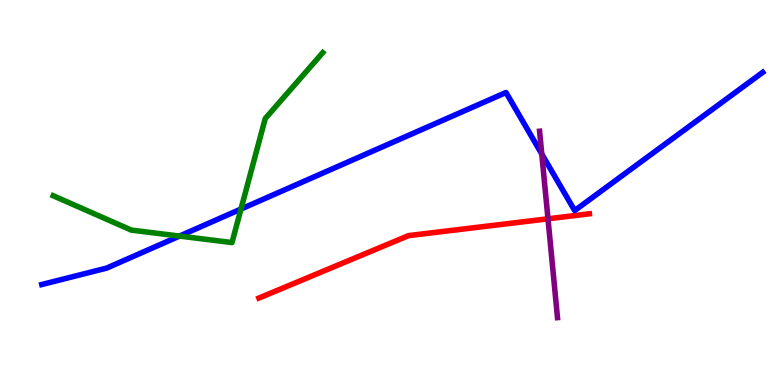[{'lines': ['blue', 'red'], 'intersections': []}, {'lines': ['green', 'red'], 'intersections': []}, {'lines': ['purple', 'red'], 'intersections': [{'x': 7.07, 'y': 4.32}]}, {'lines': ['blue', 'green'], 'intersections': [{'x': 2.32, 'y': 3.87}, {'x': 3.11, 'y': 4.57}]}, {'lines': ['blue', 'purple'], 'intersections': [{'x': 6.99, 'y': 6.0}]}, {'lines': ['green', 'purple'], 'intersections': []}]